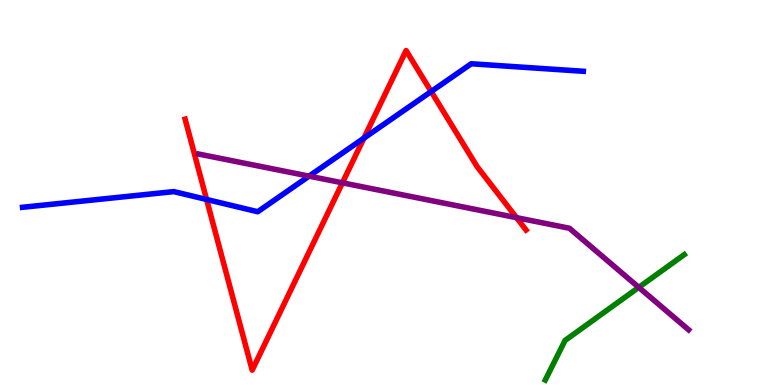[{'lines': ['blue', 'red'], 'intersections': [{'x': 2.67, 'y': 4.82}, {'x': 4.7, 'y': 6.41}, {'x': 5.56, 'y': 7.62}]}, {'lines': ['green', 'red'], 'intersections': []}, {'lines': ['purple', 'red'], 'intersections': [{'x': 4.42, 'y': 5.25}, {'x': 6.66, 'y': 4.35}]}, {'lines': ['blue', 'green'], 'intersections': []}, {'lines': ['blue', 'purple'], 'intersections': [{'x': 3.99, 'y': 5.42}]}, {'lines': ['green', 'purple'], 'intersections': [{'x': 8.24, 'y': 2.54}]}]